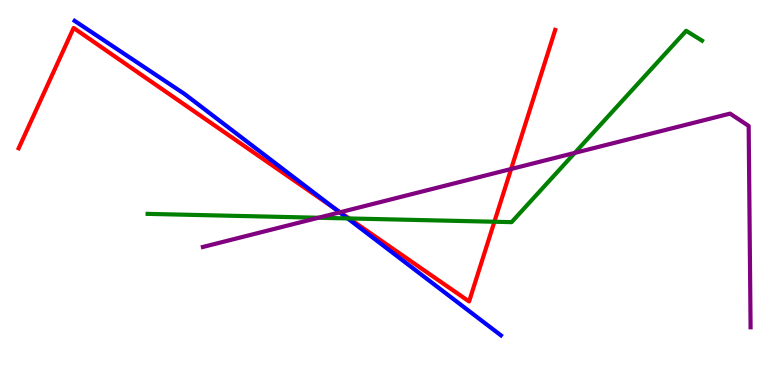[{'lines': ['blue', 'red'], 'intersections': [{'x': 4.31, 'y': 4.59}]}, {'lines': ['green', 'red'], 'intersections': [{'x': 4.5, 'y': 4.33}, {'x': 6.38, 'y': 4.24}]}, {'lines': ['purple', 'red'], 'intersections': [{'x': 4.39, 'y': 4.49}, {'x': 6.59, 'y': 5.61}]}, {'lines': ['blue', 'green'], 'intersections': [{'x': 4.49, 'y': 4.33}]}, {'lines': ['blue', 'purple'], 'intersections': [{'x': 4.38, 'y': 4.48}]}, {'lines': ['green', 'purple'], 'intersections': [{'x': 4.11, 'y': 4.34}, {'x': 7.42, 'y': 6.03}]}]